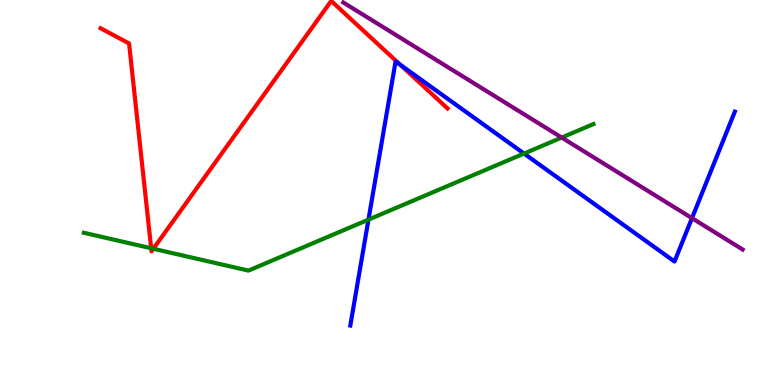[{'lines': ['blue', 'red'], 'intersections': [{'x': 5.16, 'y': 8.32}]}, {'lines': ['green', 'red'], 'intersections': [{'x': 1.95, 'y': 3.55}, {'x': 1.98, 'y': 3.54}]}, {'lines': ['purple', 'red'], 'intersections': []}, {'lines': ['blue', 'green'], 'intersections': [{'x': 4.75, 'y': 4.3}, {'x': 6.76, 'y': 6.01}]}, {'lines': ['blue', 'purple'], 'intersections': [{'x': 8.93, 'y': 4.33}]}, {'lines': ['green', 'purple'], 'intersections': [{'x': 7.25, 'y': 6.43}]}]